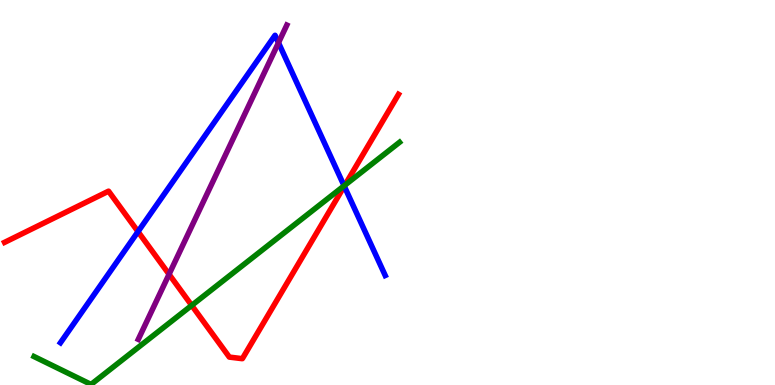[{'lines': ['blue', 'red'], 'intersections': [{'x': 1.78, 'y': 3.98}, {'x': 4.44, 'y': 5.16}]}, {'lines': ['green', 'red'], 'intersections': [{'x': 2.47, 'y': 2.07}, {'x': 4.45, 'y': 5.19}]}, {'lines': ['purple', 'red'], 'intersections': [{'x': 2.18, 'y': 2.88}]}, {'lines': ['blue', 'green'], 'intersections': [{'x': 4.44, 'y': 5.17}]}, {'lines': ['blue', 'purple'], 'intersections': [{'x': 3.59, 'y': 8.89}]}, {'lines': ['green', 'purple'], 'intersections': []}]